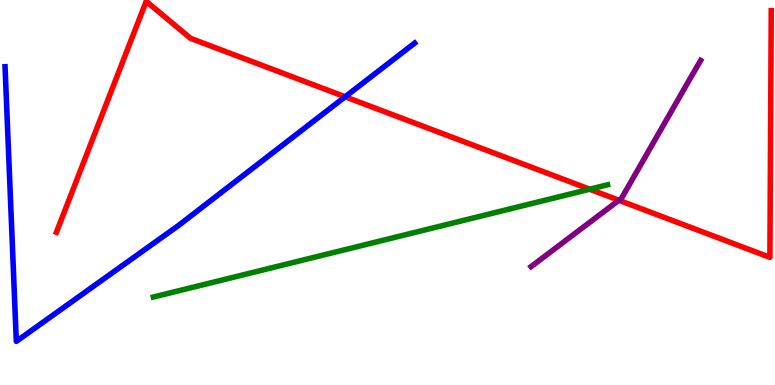[{'lines': ['blue', 'red'], 'intersections': [{'x': 4.45, 'y': 7.49}]}, {'lines': ['green', 'red'], 'intersections': [{'x': 7.61, 'y': 5.09}]}, {'lines': ['purple', 'red'], 'intersections': [{'x': 7.99, 'y': 4.8}]}, {'lines': ['blue', 'green'], 'intersections': []}, {'lines': ['blue', 'purple'], 'intersections': []}, {'lines': ['green', 'purple'], 'intersections': []}]